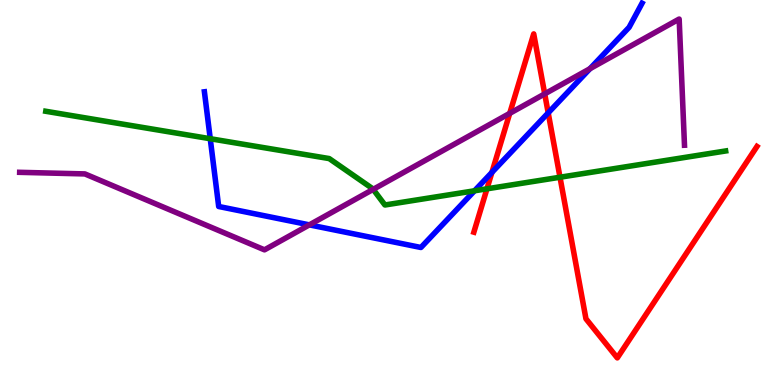[{'lines': ['blue', 'red'], 'intersections': [{'x': 6.35, 'y': 5.52}, {'x': 7.07, 'y': 7.07}]}, {'lines': ['green', 'red'], 'intersections': [{'x': 6.28, 'y': 5.1}, {'x': 7.23, 'y': 5.4}]}, {'lines': ['purple', 'red'], 'intersections': [{'x': 6.58, 'y': 7.06}, {'x': 7.03, 'y': 7.56}]}, {'lines': ['blue', 'green'], 'intersections': [{'x': 2.71, 'y': 6.4}, {'x': 6.12, 'y': 5.04}]}, {'lines': ['blue', 'purple'], 'intersections': [{'x': 3.99, 'y': 4.16}, {'x': 7.61, 'y': 8.22}]}, {'lines': ['green', 'purple'], 'intersections': [{'x': 4.82, 'y': 5.08}]}]